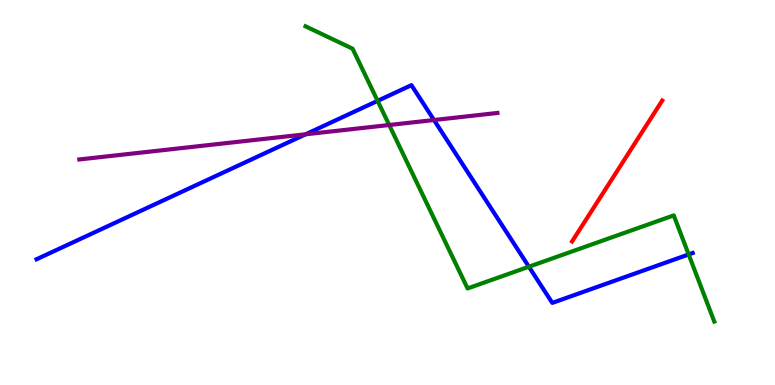[{'lines': ['blue', 'red'], 'intersections': []}, {'lines': ['green', 'red'], 'intersections': []}, {'lines': ['purple', 'red'], 'intersections': []}, {'lines': ['blue', 'green'], 'intersections': [{'x': 4.87, 'y': 7.38}, {'x': 6.82, 'y': 3.07}, {'x': 8.89, 'y': 3.39}]}, {'lines': ['blue', 'purple'], 'intersections': [{'x': 3.94, 'y': 6.51}, {'x': 5.6, 'y': 6.88}]}, {'lines': ['green', 'purple'], 'intersections': [{'x': 5.02, 'y': 6.75}]}]